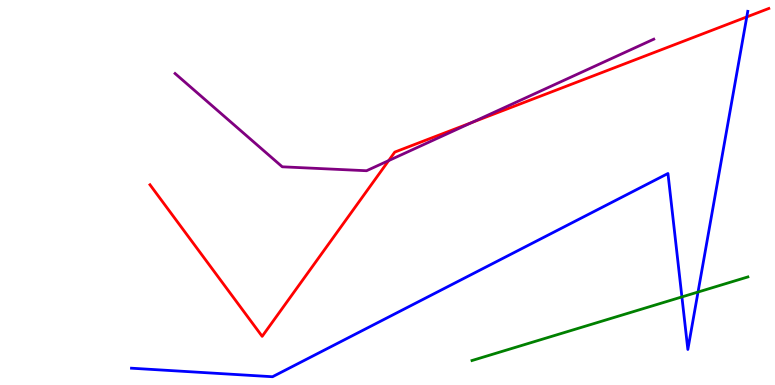[{'lines': ['blue', 'red'], 'intersections': [{'x': 9.64, 'y': 9.56}]}, {'lines': ['green', 'red'], 'intersections': []}, {'lines': ['purple', 'red'], 'intersections': [{'x': 5.01, 'y': 5.83}, {'x': 6.09, 'y': 6.82}]}, {'lines': ['blue', 'green'], 'intersections': [{'x': 8.8, 'y': 2.29}, {'x': 9.01, 'y': 2.41}]}, {'lines': ['blue', 'purple'], 'intersections': []}, {'lines': ['green', 'purple'], 'intersections': []}]